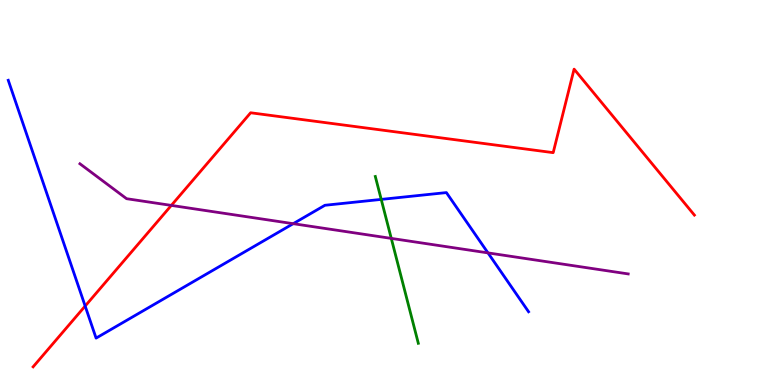[{'lines': ['blue', 'red'], 'intersections': [{'x': 1.1, 'y': 2.05}]}, {'lines': ['green', 'red'], 'intersections': []}, {'lines': ['purple', 'red'], 'intersections': [{'x': 2.21, 'y': 4.66}]}, {'lines': ['blue', 'green'], 'intersections': [{'x': 4.92, 'y': 4.82}]}, {'lines': ['blue', 'purple'], 'intersections': [{'x': 3.78, 'y': 4.19}, {'x': 6.3, 'y': 3.43}]}, {'lines': ['green', 'purple'], 'intersections': [{'x': 5.05, 'y': 3.81}]}]